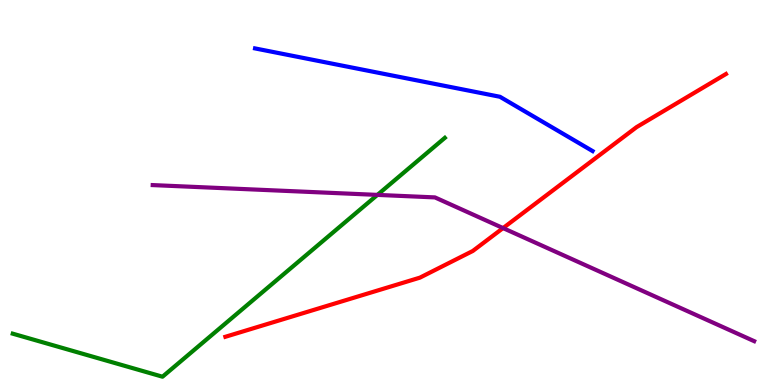[{'lines': ['blue', 'red'], 'intersections': []}, {'lines': ['green', 'red'], 'intersections': []}, {'lines': ['purple', 'red'], 'intersections': [{'x': 6.49, 'y': 4.08}]}, {'lines': ['blue', 'green'], 'intersections': []}, {'lines': ['blue', 'purple'], 'intersections': []}, {'lines': ['green', 'purple'], 'intersections': [{'x': 4.87, 'y': 4.94}]}]